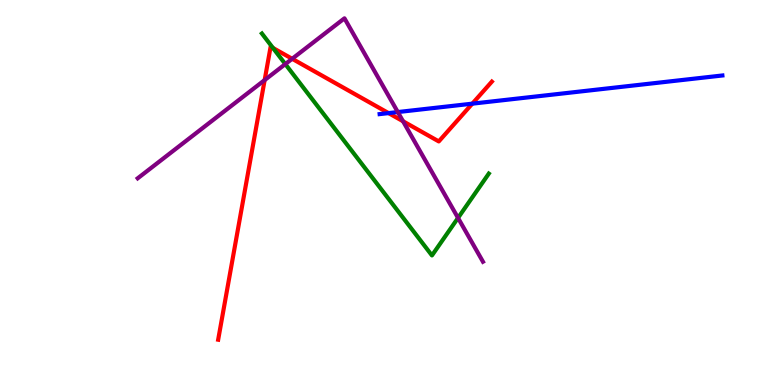[{'lines': ['blue', 'red'], 'intersections': [{'x': 5.01, 'y': 7.06}, {'x': 6.09, 'y': 7.31}]}, {'lines': ['green', 'red'], 'intersections': [{'x': 3.52, 'y': 8.75}]}, {'lines': ['purple', 'red'], 'intersections': [{'x': 3.41, 'y': 7.92}, {'x': 3.77, 'y': 8.47}, {'x': 5.2, 'y': 6.85}]}, {'lines': ['blue', 'green'], 'intersections': []}, {'lines': ['blue', 'purple'], 'intersections': [{'x': 5.13, 'y': 7.09}]}, {'lines': ['green', 'purple'], 'intersections': [{'x': 3.68, 'y': 8.34}, {'x': 5.91, 'y': 4.34}]}]